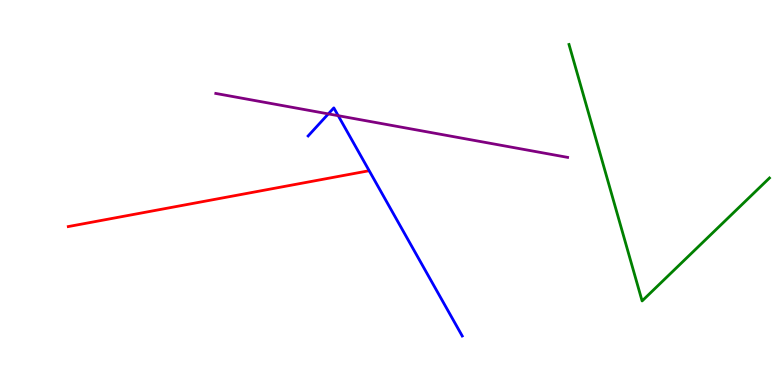[{'lines': ['blue', 'red'], 'intersections': []}, {'lines': ['green', 'red'], 'intersections': []}, {'lines': ['purple', 'red'], 'intersections': []}, {'lines': ['blue', 'green'], 'intersections': []}, {'lines': ['blue', 'purple'], 'intersections': [{'x': 4.24, 'y': 7.04}, {'x': 4.36, 'y': 7.0}]}, {'lines': ['green', 'purple'], 'intersections': []}]